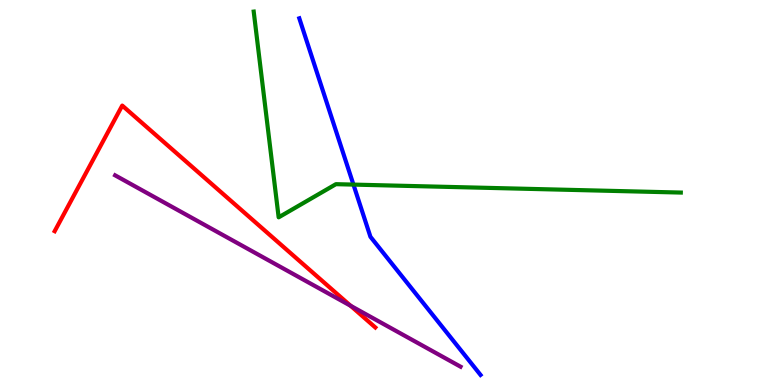[{'lines': ['blue', 'red'], 'intersections': []}, {'lines': ['green', 'red'], 'intersections': []}, {'lines': ['purple', 'red'], 'intersections': [{'x': 4.52, 'y': 2.06}]}, {'lines': ['blue', 'green'], 'intersections': [{'x': 4.56, 'y': 5.21}]}, {'lines': ['blue', 'purple'], 'intersections': []}, {'lines': ['green', 'purple'], 'intersections': []}]